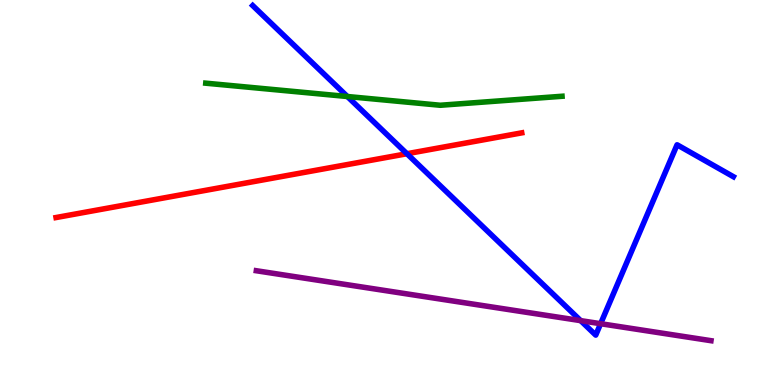[{'lines': ['blue', 'red'], 'intersections': [{'x': 5.25, 'y': 6.01}]}, {'lines': ['green', 'red'], 'intersections': []}, {'lines': ['purple', 'red'], 'intersections': []}, {'lines': ['blue', 'green'], 'intersections': [{'x': 4.48, 'y': 7.49}]}, {'lines': ['blue', 'purple'], 'intersections': [{'x': 7.49, 'y': 1.67}, {'x': 7.75, 'y': 1.59}]}, {'lines': ['green', 'purple'], 'intersections': []}]